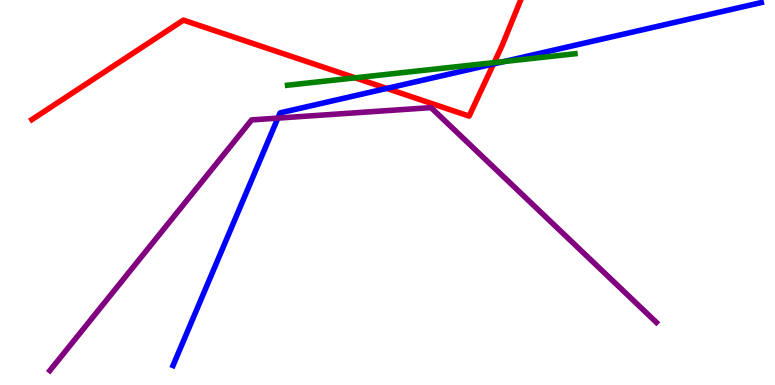[{'lines': ['blue', 'red'], 'intersections': [{'x': 4.99, 'y': 7.7}, {'x': 6.37, 'y': 8.34}]}, {'lines': ['green', 'red'], 'intersections': [{'x': 4.58, 'y': 7.98}, {'x': 6.38, 'y': 8.37}]}, {'lines': ['purple', 'red'], 'intersections': []}, {'lines': ['blue', 'green'], 'intersections': [{'x': 6.51, 'y': 8.4}]}, {'lines': ['blue', 'purple'], 'intersections': [{'x': 3.59, 'y': 6.93}]}, {'lines': ['green', 'purple'], 'intersections': []}]